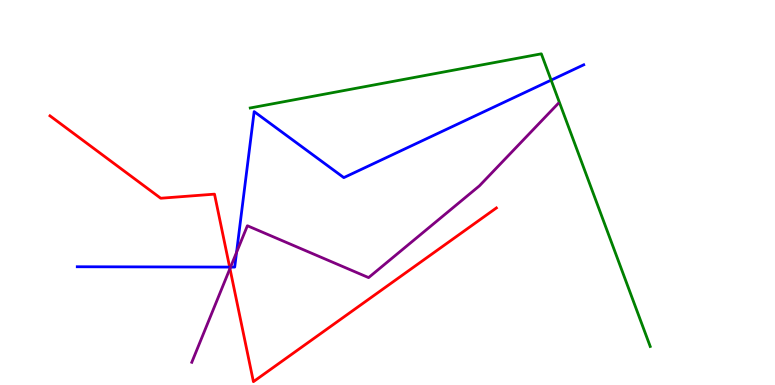[{'lines': ['blue', 'red'], 'intersections': [{'x': 2.96, 'y': 3.06}]}, {'lines': ['green', 'red'], 'intersections': []}, {'lines': ['purple', 'red'], 'intersections': [{'x': 2.97, 'y': 3.02}]}, {'lines': ['blue', 'green'], 'intersections': [{'x': 7.11, 'y': 7.92}]}, {'lines': ['blue', 'purple'], 'intersections': [{'x': 2.97, 'y': 3.06}, {'x': 3.05, 'y': 3.44}]}, {'lines': ['green', 'purple'], 'intersections': []}]